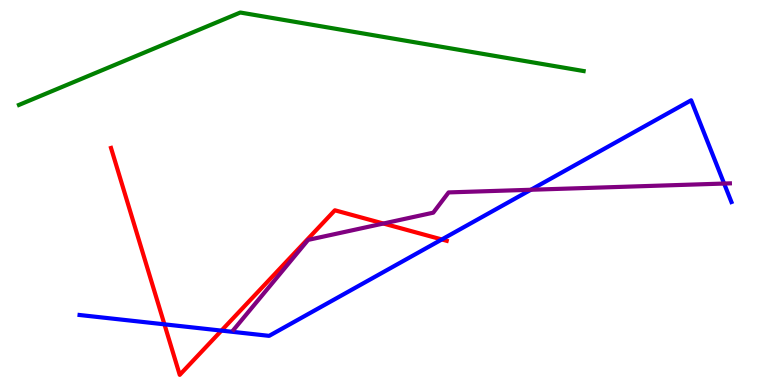[{'lines': ['blue', 'red'], 'intersections': [{'x': 2.12, 'y': 1.58}, {'x': 2.86, 'y': 1.41}, {'x': 5.7, 'y': 3.78}]}, {'lines': ['green', 'red'], 'intersections': []}, {'lines': ['purple', 'red'], 'intersections': [{'x': 4.95, 'y': 4.19}]}, {'lines': ['blue', 'green'], 'intersections': []}, {'lines': ['blue', 'purple'], 'intersections': [{'x': 6.85, 'y': 5.07}, {'x': 9.34, 'y': 5.23}]}, {'lines': ['green', 'purple'], 'intersections': []}]